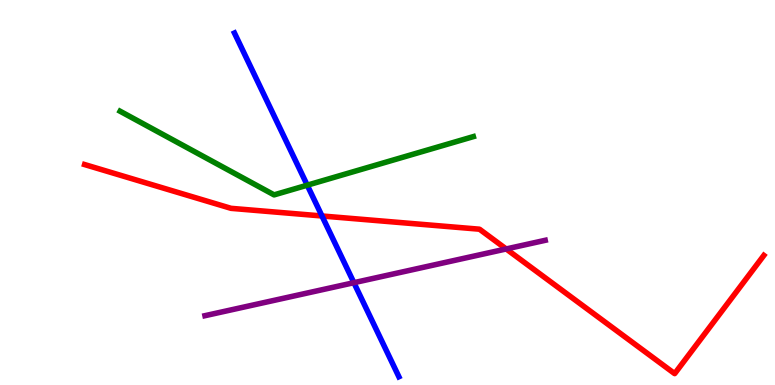[{'lines': ['blue', 'red'], 'intersections': [{'x': 4.15, 'y': 4.39}]}, {'lines': ['green', 'red'], 'intersections': []}, {'lines': ['purple', 'red'], 'intersections': [{'x': 6.53, 'y': 3.53}]}, {'lines': ['blue', 'green'], 'intersections': [{'x': 3.96, 'y': 5.19}]}, {'lines': ['blue', 'purple'], 'intersections': [{'x': 4.57, 'y': 2.66}]}, {'lines': ['green', 'purple'], 'intersections': []}]